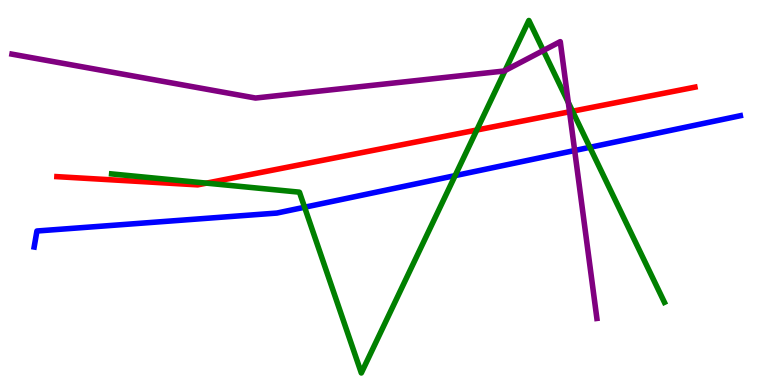[{'lines': ['blue', 'red'], 'intersections': []}, {'lines': ['green', 'red'], 'intersections': [{'x': 2.66, 'y': 5.24}, {'x': 6.15, 'y': 6.62}, {'x': 7.39, 'y': 7.11}]}, {'lines': ['purple', 'red'], 'intersections': [{'x': 7.35, 'y': 7.1}]}, {'lines': ['blue', 'green'], 'intersections': [{'x': 3.93, 'y': 4.62}, {'x': 5.87, 'y': 5.44}, {'x': 7.61, 'y': 6.17}]}, {'lines': ['blue', 'purple'], 'intersections': [{'x': 7.42, 'y': 6.09}]}, {'lines': ['green', 'purple'], 'intersections': [{'x': 6.52, 'y': 8.17}, {'x': 7.01, 'y': 8.69}, {'x': 7.33, 'y': 7.34}]}]